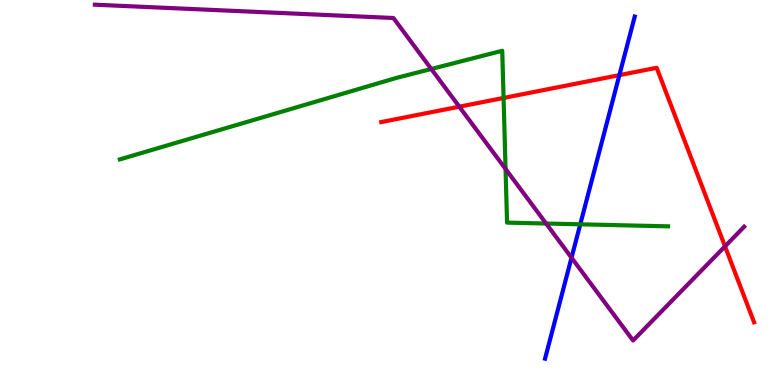[{'lines': ['blue', 'red'], 'intersections': [{'x': 7.99, 'y': 8.05}]}, {'lines': ['green', 'red'], 'intersections': [{'x': 6.5, 'y': 7.46}]}, {'lines': ['purple', 'red'], 'intersections': [{'x': 5.93, 'y': 7.23}, {'x': 9.35, 'y': 3.6}]}, {'lines': ['blue', 'green'], 'intersections': [{'x': 7.49, 'y': 4.17}]}, {'lines': ['blue', 'purple'], 'intersections': [{'x': 7.37, 'y': 3.31}]}, {'lines': ['green', 'purple'], 'intersections': [{'x': 5.56, 'y': 8.21}, {'x': 6.52, 'y': 5.61}, {'x': 7.05, 'y': 4.19}]}]